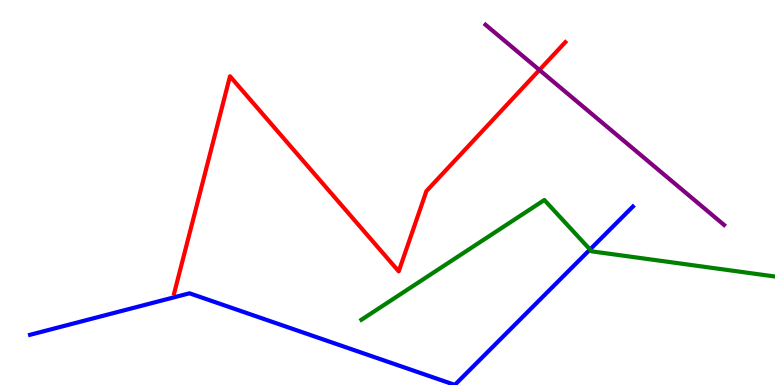[{'lines': ['blue', 'red'], 'intersections': []}, {'lines': ['green', 'red'], 'intersections': []}, {'lines': ['purple', 'red'], 'intersections': [{'x': 6.96, 'y': 8.18}]}, {'lines': ['blue', 'green'], 'intersections': [{'x': 7.61, 'y': 3.52}]}, {'lines': ['blue', 'purple'], 'intersections': []}, {'lines': ['green', 'purple'], 'intersections': []}]